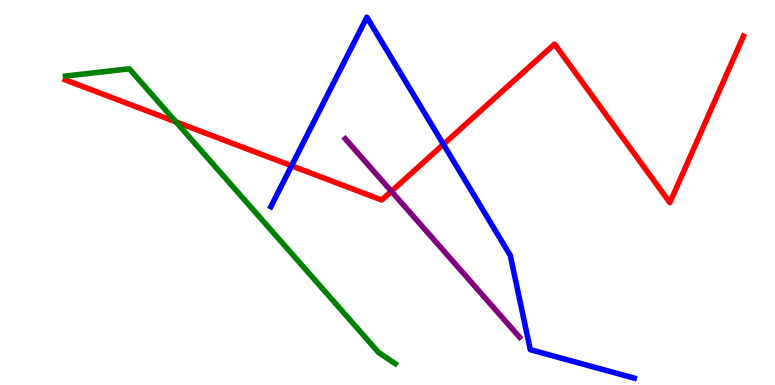[{'lines': ['blue', 'red'], 'intersections': [{'x': 3.76, 'y': 5.69}, {'x': 5.72, 'y': 6.25}]}, {'lines': ['green', 'red'], 'intersections': [{'x': 2.27, 'y': 6.83}]}, {'lines': ['purple', 'red'], 'intersections': [{'x': 5.05, 'y': 5.03}]}, {'lines': ['blue', 'green'], 'intersections': []}, {'lines': ['blue', 'purple'], 'intersections': []}, {'lines': ['green', 'purple'], 'intersections': []}]